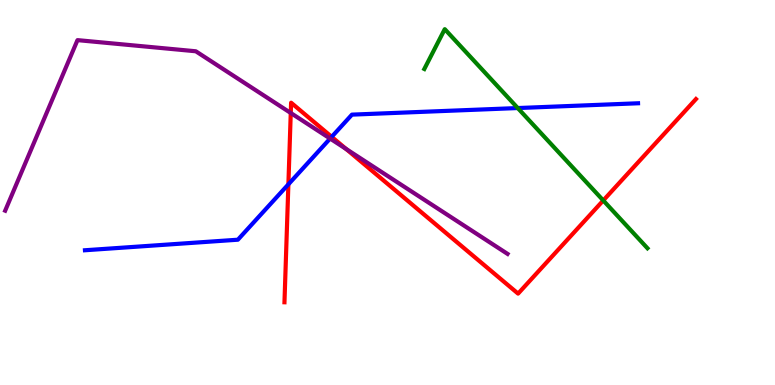[{'lines': ['blue', 'red'], 'intersections': [{'x': 3.72, 'y': 5.21}, {'x': 4.28, 'y': 6.45}]}, {'lines': ['green', 'red'], 'intersections': [{'x': 7.78, 'y': 4.79}]}, {'lines': ['purple', 'red'], 'intersections': [{'x': 3.75, 'y': 7.07}, {'x': 4.47, 'y': 6.13}]}, {'lines': ['blue', 'green'], 'intersections': [{'x': 6.68, 'y': 7.19}]}, {'lines': ['blue', 'purple'], 'intersections': [{'x': 4.26, 'y': 6.4}]}, {'lines': ['green', 'purple'], 'intersections': []}]